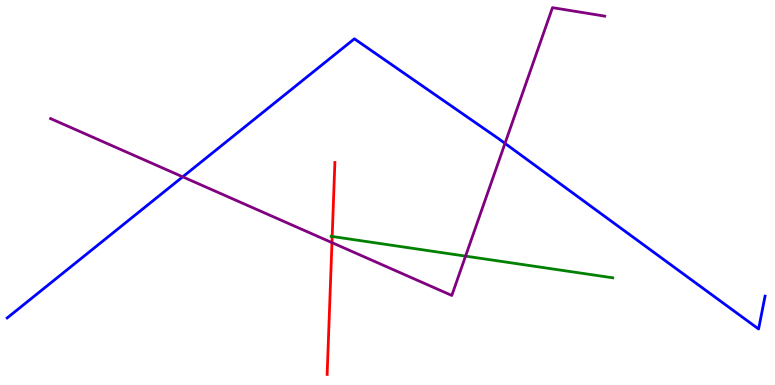[{'lines': ['blue', 'red'], 'intersections': []}, {'lines': ['green', 'red'], 'intersections': [{'x': 4.29, 'y': 3.86}]}, {'lines': ['purple', 'red'], 'intersections': [{'x': 4.28, 'y': 3.7}]}, {'lines': ['blue', 'green'], 'intersections': []}, {'lines': ['blue', 'purple'], 'intersections': [{'x': 2.36, 'y': 5.41}, {'x': 6.52, 'y': 6.28}]}, {'lines': ['green', 'purple'], 'intersections': [{'x': 6.01, 'y': 3.35}]}]